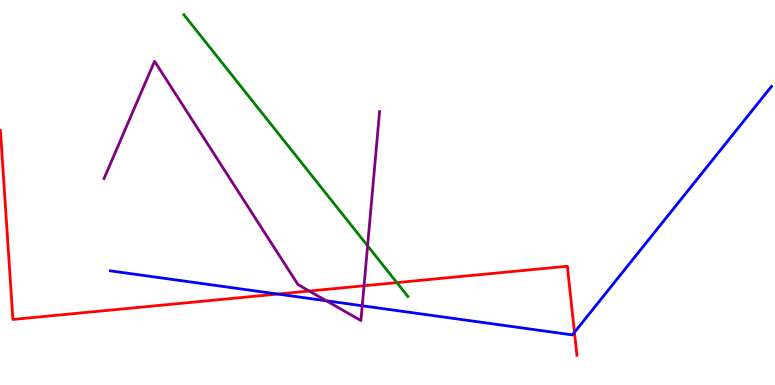[{'lines': ['blue', 'red'], 'intersections': [{'x': 3.58, 'y': 2.36}, {'x': 7.41, 'y': 1.37}]}, {'lines': ['green', 'red'], 'intersections': [{'x': 5.12, 'y': 2.66}]}, {'lines': ['purple', 'red'], 'intersections': [{'x': 3.99, 'y': 2.44}, {'x': 4.7, 'y': 2.58}]}, {'lines': ['blue', 'green'], 'intersections': []}, {'lines': ['blue', 'purple'], 'intersections': [{'x': 4.21, 'y': 2.19}, {'x': 4.67, 'y': 2.06}]}, {'lines': ['green', 'purple'], 'intersections': [{'x': 4.74, 'y': 3.62}]}]